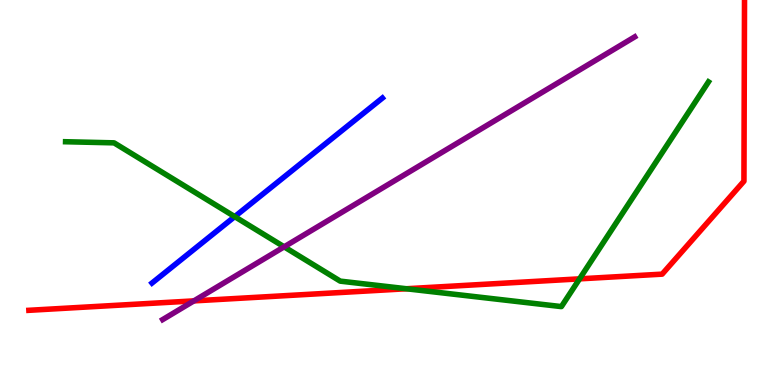[{'lines': ['blue', 'red'], 'intersections': []}, {'lines': ['green', 'red'], 'intersections': [{'x': 5.24, 'y': 2.5}, {'x': 7.48, 'y': 2.76}]}, {'lines': ['purple', 'red'], 'intersections': [{'x': 2.5, 'y': 2.18}]}, {'lines': ['blue', 'green'], 'intersections': [{'x': 3.03, 'y': 4.37}]}, {'lines': ['blue', 'purple'], 'intersections': []}, {'lines': ['green', 'purple'], 'intersections': [{'x': 3.67, 'y': 3.59}]}]